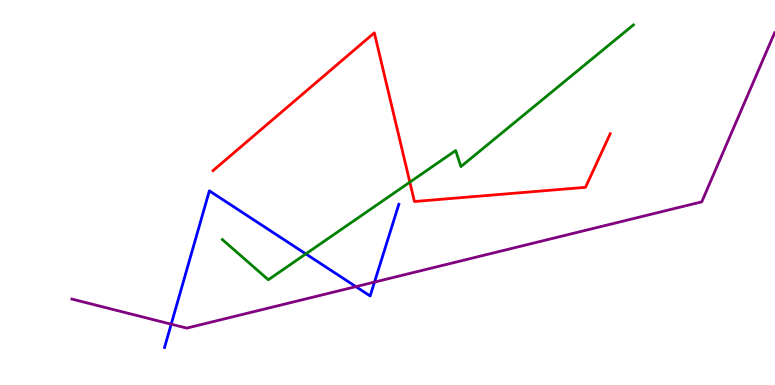[{'lines': ['blue', 'red'], 'intersections': []}, {'lines': ['green', 'red'], 'intersections': [{'x': 5.29, 'y': 5.27}]}, {'lines': ['purple', 'red'], 'intersections': []}, {'lines': ['blue', 'green'], 'intersections': [{'x': 3.95, 'y': 3.41}]}, {'lines': ['blue', 'purple'], 'intersections': [{'x': 2.21, 'y': 1.58}, {'x': 4.59, 'y': 2.55}, {'x': 4.83, 'y': 2.67}]}, {'lines': ['green', 'purple'], 'intersections': []}]